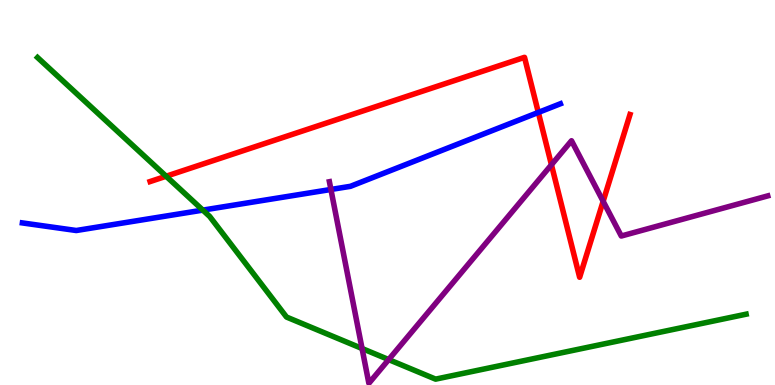[{'lines': ['blue', 'red'], 'intersections': [{'x': 6.95, 'y': 7.08}]}, {'lines': ['green', 'red'], 'intersections': [{'x': 2.14, 'y': 5.42}]}, {'lines': ['purple', 'red'], 'intersections': [{'x': 7.12, 'y': 5.72}, {'x': 7.78, 'y': 4.77}]}, {'lines': ['blue', 'green'], 'intersections': [{'x': 2.62, 'y': 4.54}]}, {'lines': ['blue', 'purple'], 'intersections': [{'x': 4.27, 'y': 5.08}]}, {'lines': ['green', 'purple'], 'intersections': [{'x': 4.67, 'y': 0.948}, {'x': 5.02, 'y': 0.66}]}]